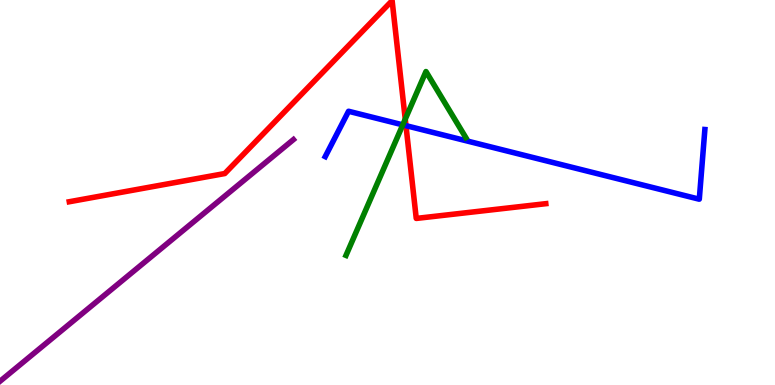[{'lines': ['blue', 'red'], 'intersections': [{'x': 5.24, 'y': 6.74}]}, {'lines': ['green', 'red'], 'intersections': [{'x': 5.23, 'y': 6.91}]}, {'lines': ['purple', 'red'], 'intersections': []}, {'lines': ['blue', 'green'], 'intersections': [{'x': 5.2, 'y': 6.76}]}, {'lines': ['blue', 'purple'], 'intersections': []}, {'lines': ['green', 'purple'], 'intersections': []}]